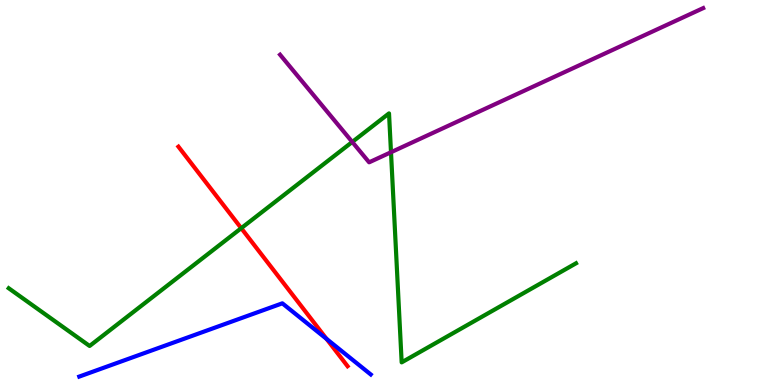[{'lines': ['blue', 'red'], 'intersections': [{'x': 4.21, 'y': 1.2}]}, {'lines': ['green', 'red'], 'intersections': [{'x': 3.11, 'y': 4.07}]}, {'lines': ['purple', 'red'], 'intersections': []}, {'lines': ['blue', 'green'], 'intersections': []}, {'lines': ['blue', 'purple'], 'intersections': []}, {'lines': ['green', 'purple'], 'intersections': [{'x': 4.55, 'y': 6.31}, {'x': 5.05, 'y': 6.05}]}]